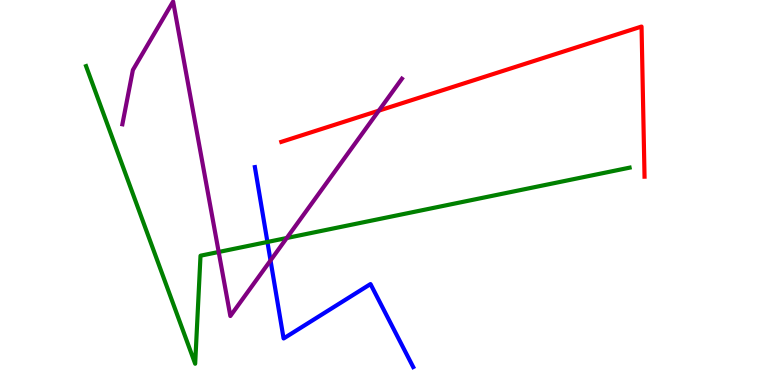[{'lines': ['blue', 'red'], 'intersections': []}, {'lines': ['green', 'red'], 'intersections': []}, {'lines': ['purple', 'red'], 'intersections': [{'x': 4.89, 'y': 7.13}]}, {'lines': ['blue', 'green'], 'intersections': [{'x': 3.45, 'y': 3.71}]}, {'lines': ['blue', 'purple'], 'intersections': [{'x': 3.49, 'y': 3.23}]}, {'lines': ['green', 'purple'], 'intersections': [{'x': 2.82, 'y': 3.46}, {'x': 3.7, 'y': 3.82}]}]